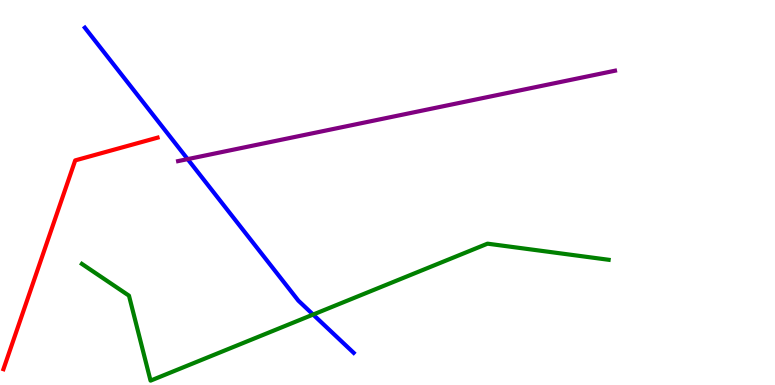[{'lines': ['blue', 'red'], 'intersections': []}, {'lines': ['green', 'red'], 'intersections': []}, {'lines': ['purple', 'red'], 'intersections': []}, {'lines': ['blue', 'green'], 'intersections': [{'x': 4.04, 'y': 1.83}]}, {'lines': ['blue', 'purple'], 'intersections': [{'x': 2.42, 'y': 5.87}]}, {'lines': ['green', 'purple'], 'intersections': []}]